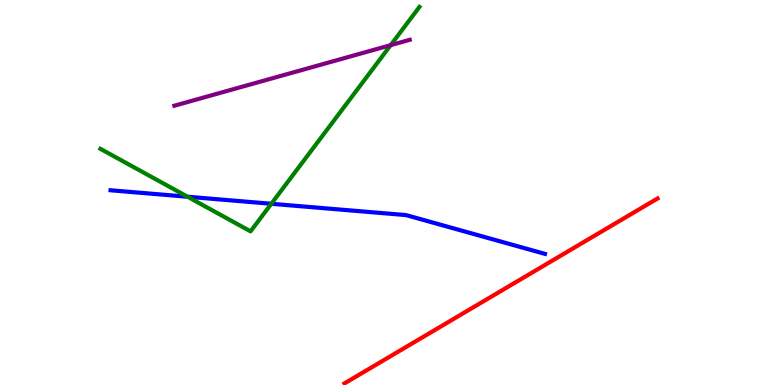[{'lines': ['blue', 'red'], 'intersections': []}, {'lines': ['green', 'red'], 'intersections': []}, {'lines': ['purple', 'red'], 'intersections': []}, {'lines': ['blue', 'green'], 'intersections': [{'x': 2.42, 'y': 4.89}, {'x': 3.5, 'y': 4.71}]}, {'lines': ['blue', 'purple'], 'intersections': []}, {'lines': ['green', 'purple'], 'intersections': [{'x': 5.04, 'y': 8.83}]}]